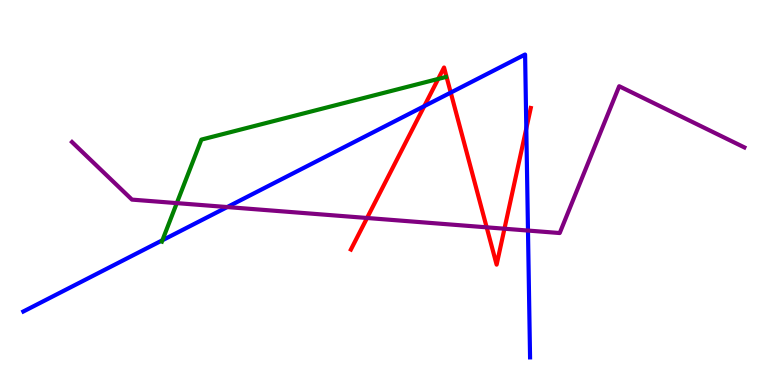[{'lines': ['blue', 'red'], 'intersections': [{'x': 5.47, 'y': 7.24}, {'x': 5.82, 'y': 7.6}, {'x': 6.79, 'y': 6.66}]}, {'lines': ['green', 'red'], 'intersections': [{'x': 5.65, 'y': 7.95}]}, {'lines': ['purple', 'red'], 'intersections': [{'x': 4.74, 'y': 4.34}, {'x': 6.28, 'y': 4.1}, {'x': 6.51, 'y': 4.06}]}, {'lines': ['blue', 'green'], 'intersections': [{'x': 2.1, 'y': 3.76}]}, {'lines': ['blue', 'purple'], 'intersections': [{'x': 2.93, 'y': 4.62}, {'x': 6.81, 'y': 4.01}]}, {'lines': ['green', 'purple'], 'intersections': [{'x': 2.28, 'y': 4.72}]}]